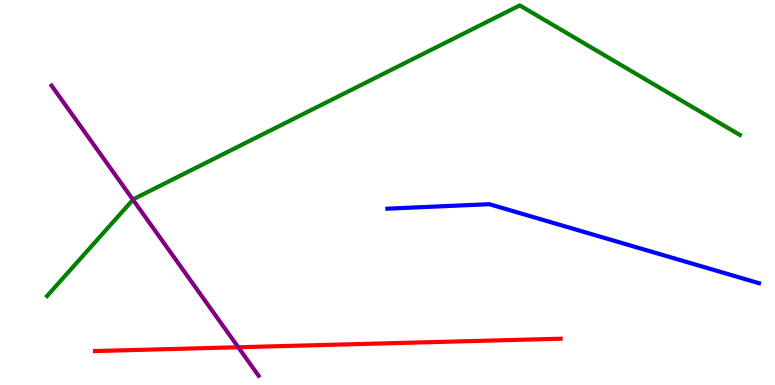[{'lines': ['blue', 'red'], 'intersections': []}, {'lines': ['green', 'red'], 'intersections': []}, {'lines': ['purple', 'red'], 'intersections': [{'x': 3.07, 'y': 0.981}]}, {'lines': ['blue', 'green'], 'intersections': []}, {'lines': ['blue', 'purple'], 'intersections': []}, {'lines': ['green', 'purple'], 'intersections': [{'x': 1.72, 'y': 4.81}]}]